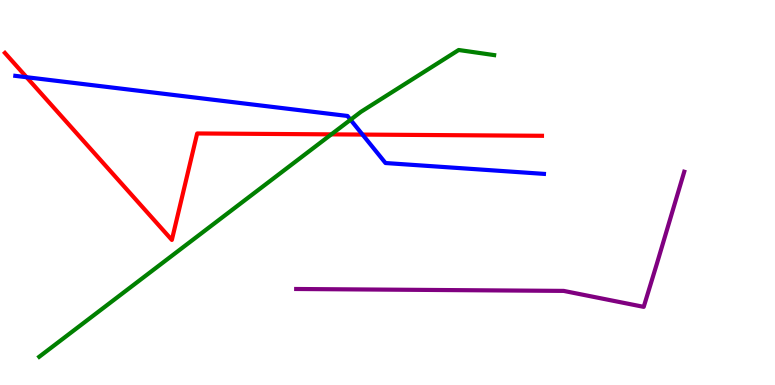[{'lines': ['blue', 'red'], 'intersections': [{'x': 0.343, 'y': 7.99}, {'x': 4.68, 'y': 6.5}]}, {'lines': ['green', 'red'], 'intersections': [{'x': 4.28, 'y': 6.51}]}, {'lines': ['purple', 'red'], 'intersections': []}, {'lines': ['blue', 'green'], 'intersections': [{'x': 4.52, 'y': 6.89}]}, {'lines': ['blue', 'purple'], 'intersections': []}, {'lines': ['green', 'purple'], 'intersections': []}]